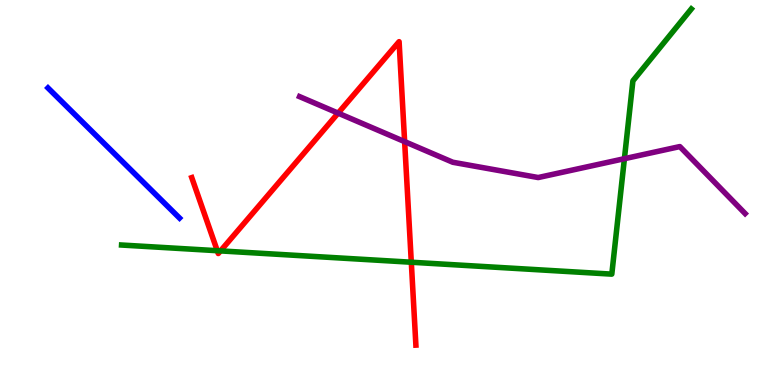[{'lines': ['blue', 'red'], 'intersections': []}, {'lines': ['green', 'red'], 'intersections': [{'x': 2.8, 'y': 3.49}, {'x': 2.85, 'y': 3.48}, {'x': 5.31, 'y': 3.19}]}, {'lines': ['purple', 'red'], 'intersections': [{'x': 4.36, 'y': 7.06}, {'x': 5.22, 'y': 6.32}]}, {'lines': ['blue', 'green'], 'intersections': []}, {'lines': ['blue', 'purple'], 'intersections': []}, {'lines': ['green', 'purple'], 'intersections': [{'x': 8.06, 'y': 5.88}]}]